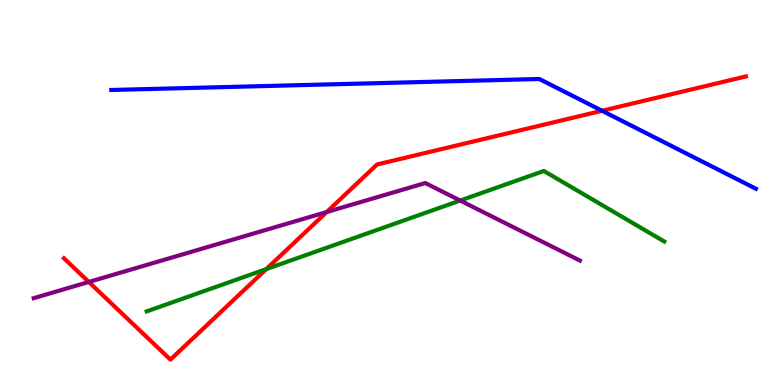[{'lines': ['blue', 'red'], 'intersections': [{'x': 7.77, 'y': 7.12}]}, {'lines': ['green', 'red'], 'intersections': [{'x': 3.44, 'y': 3.01}]}, {'lines': ['purple', 'red'], 'intersections': [{'x': 1.15, 'y': 2.68}, {'x': 4.22, 'y': 4.49}]}, {'lines': ['blue', 'green'], 'intersections': []}, {'lines': ['blue', 'purple'], 'intersections': []}, {'lines': ['green', 'purple'], 'intersections': [{'x': 5.94, 'y': 4.79}]}]